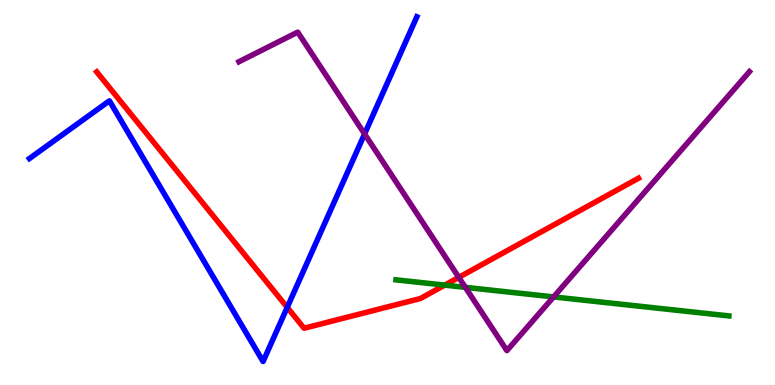[{'lines': ['blue', 'red'], 'intersections': [{'x': 3.71, 'y': 2.02}]}, {'lines': ['green', 'red'], 'intersections': [{'x': 5.74, 'y': 2.59}]}, {'lines': ['purple', 'red'], 'intersections': [{'x': 5.92, 'y': 2.8}]}, {'lines': ['blue', 'green'], 'intersections': []}, {'lines': ['blue', 'purple'], 'intersections': [{'x': 4.7, 'y': 6.52}]}, {'lines': ['green', 'purple'], 'intersections': [{'x': 6.0, 'y': 2.54}, {'x': 7.14, 'y': 2.29}]}]